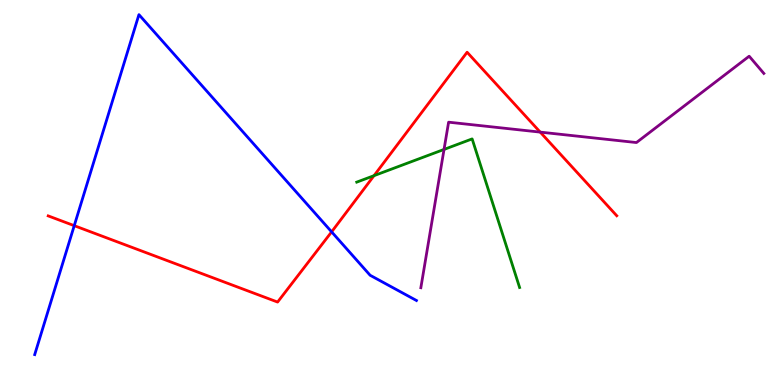[{'lines': ['blue', 'red'], 'intersections': [{'x': 0.958, 'y': 4.14}, {'x': 4.28, 'y': 3.98}]}, {'lines': ['green', 'red'], 'intersections': [{'x': 4.83, 'y': 5.44}]}, {'lines': ['purple', 'red'], 'intersections': [{'x': 6.97, 'y': 6.57}]}, {'lines': ['blue', 'green'], 'intersections': []}, {'lines': ['blue', 'purple'], 'intersections': []}, {'lines': ['green', 'purple'], 'intersections': [{'x': 5.73, 'y': 6.12}]}]